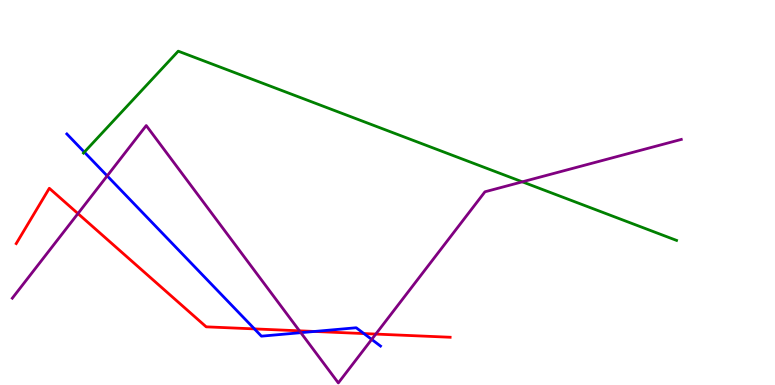[{'lines': ['blue', 'red'], 'intersections': [{'x': 3.28, 'y': 1.46}, {'x': 4.06, 'y': 1.39}, {'x': 4.7, 'y': 1.34}]}, {'lines': ['green', 'red'], 'intersections': []}, {'lines': ['purple', 'red'], 'intersections': [{'x': 1.01, 'y': 4.45}, {'x': 3.86, 'y': 1.41}, {'x': 4.85, 'y': 1.32}]}, {'lines': ['blue', 'green'], 'intersections': [{'x': 1.09, 'y': 6.05}]}, {'lines': ['blue', 'purple'], 'intersections': [{'x': 1.38, 'y': 5.43}, {'x': 3.88, 'y': 1.36}, {'x': 4.8, 'y': 1.18}]}, {'lines': ['green', 'purple'], 'intersections': [{'x': 6.74, 'y': 5.28}]}]